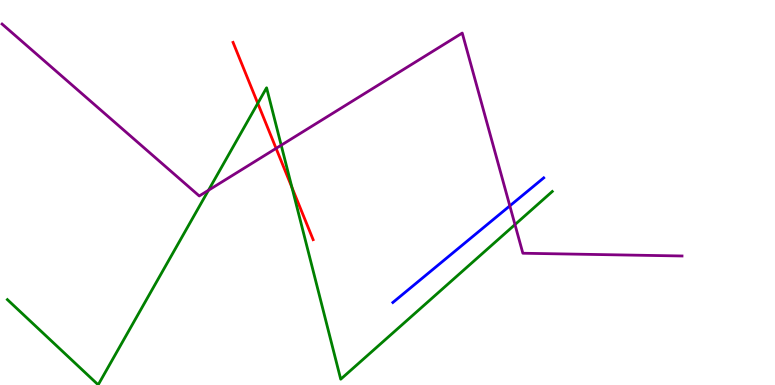[{'lines': ['blue', 'red'], 'intersections': []}, {'lines': ['green', 'red'], 'intersections': [{'x': 3.33, 'y': 7.32}, {'x': 3.77, 'y': 5.13}]}, {'lines': ['purple', 'red'], 'intersections': [{'x': 3.56, 'y': 6.15}]}, {'lines': ['blue', 'green'], 'intersections': []}, {'lines': ['blue', 'purple'], 'intersections': [{'x': 6.58, 'y': 4.65}]}, {'lines': ['green', 'purple'], 'intersections': [{'x': 2.69, 'y': 5.06}, {'x': 3.63, 'y': 6.23}, {'x': 6.64, 'y': 4.17}]}]